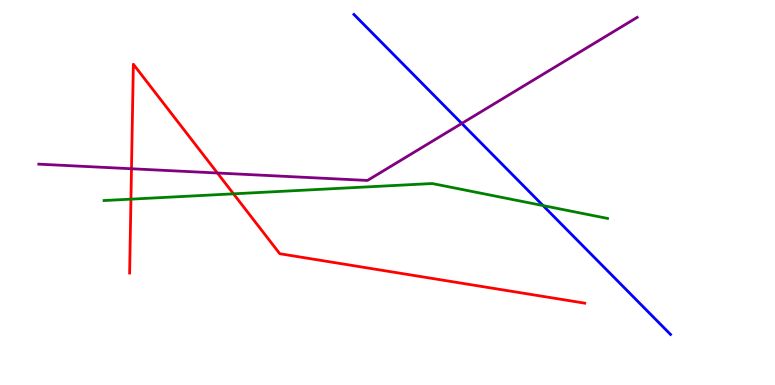[{'lines': ['blue', 'red'], 'intersections': []}, {'lines': ['green', 'red'], 'intersections': [{'x': 1.69, 'y': 4.83}, {'x': 3.01, 'y': 4.97}]}, {'lines': ['purple', 'red'], 'intersections': [{'x': 1.7, 'y': 5.62}, {'x': 2.81, 'y': 5.51}]}, {'lines': ['blue', 'green'], 'intersections': [{'x': 7.01, 'y': 4.66}]}, {'lines': ['blue', 'purple'], 'intersections': [{'x': 5.96, 'y': 6.79}]}, {'lines': ['green', 'purple'], 'intersections': []}]